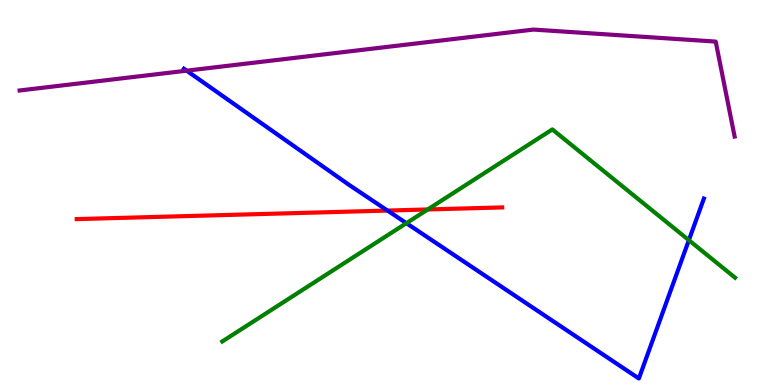[{'lines': ['blue', 'red'], 'intersections': [{'x': 5.0, 'y': 4.53}]}, {'lines': ['green', 'red'], 'intersections': [{'x': 5.52, 'y': 4.56}]}, {'lines': ['purple', 'red'], 'intersections': []}, {'lines': ['blue', 'green'], 'intersections': [{'x': 5.24, 'y': 4.2}, {'x': 8.89, 'y': 3.76}]}, {'lines': ['blue', 'purple'], 'intersections': [{'x': 2.41, 'y': 8.16}]}, {'lines': ['green', 'purple'], 'intersections': []}]